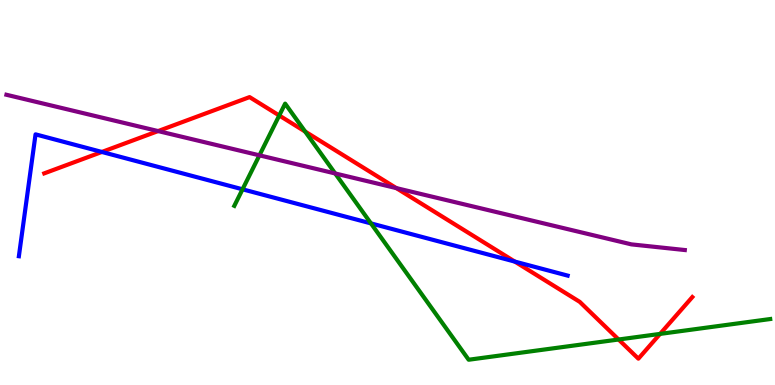[{'lines': ['blue', 'red'], 'intersections': [{'x': 1.31, 'y': 6.05}, {'x': 6.64, 'y': 3.21}]}, {'lines': ['green', 'red'], 'intersections': [{'x': 3.6, 'y': 7.0}, {'x': 3.94, 'y': 6.58}, {'x': 7.98, 'y': 1.18}, {'x': 8.52, 'y': 1.33}]}, {'lines': ['purple', 'red'], 'intersections': [{'x': 2.04, 'y': 6.6}, {'x': 5.11, 'y': 5.11}]}, {'lines': ['blue', 'green'], 'intersections': [{'x': 3.13, 'y': 5.08}, {'x': 4.79, 'y': 4.2}]}, {'lines': ['blue', 'purple'], 'intersections': []}, {'lines': ['green', 'purple'], 'intersections': [{'x': 3.35, 'y': 5.97}, {'x': 4.32, 'y': 5.49}]}]